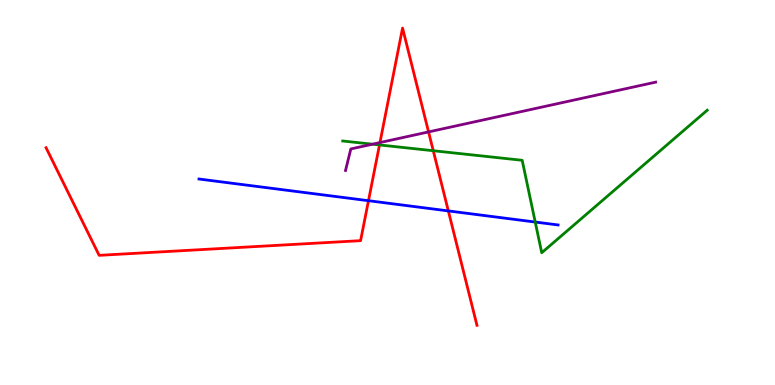[{'lines': ['blue', 'red'], 'intersections': [{'x': 4.75, 'y': 4.79}, {'x': 5.78, 'y': 4.52}]}, {'lines': ['green', 'red'], 'intersections': [{'x': 4.9, 'y': 6.24}, {'x': 5.59, 'y': 6.09}]}, {'lines': ['purple', 'red'], 'intersections': [{'x': 4.9, 'y': 6.3}, {'x': 5.53, 'y': 6.57}]}, {'lines': ['blue', 'green'], 'intersections': [{'x': 6.91, 'y': 4.23}]}, {'lines': ['blue', 'purple'], 'intersections': []}, {'lines': ['green', 'purple'], 'intersections': [{'x': 4.81, 'y': 6.25}]}]